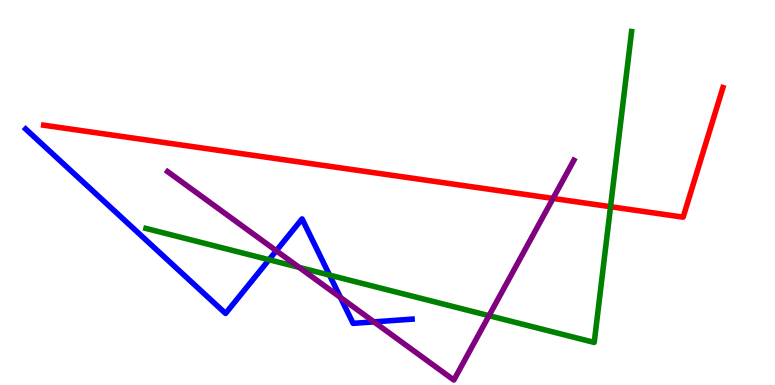[{'lines': ['blue', 'red'], 'intersections': []}, {'lines': ['green', 'red'], 'intersections': [{'x': 7.88, 'y': 4.63}]}, {'lines': ['purple', 'red'], 'intersections': [{'x': 7.14, 'y': 4.85}]}, {'lines': ['blue', 'green'], 'intersections': [{'x': 3.47, 'y': 3.25}, {'x': 4.25, 'y': 2.85}]}, {'lines': ['blue', 'purple'], 'intersections': [{'x': 3.57, 'y': 3.49}, {'x': 4.39, 'y': 2.27}, {'x': 4.83, 'y': 1.64}]}, {'lines': ['green', 'purple'], 'intersections': [{'x': 3.86, 'y': 3.05}, {'x': 6.31, 'y': 1.8}]}]